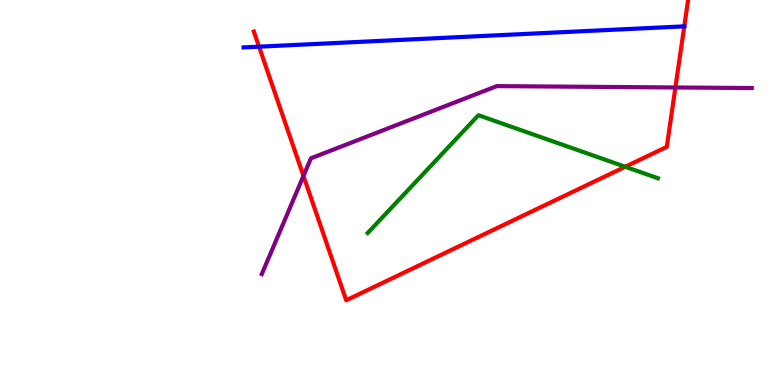[{'lines': ['blue', 'red'], 'intersections': [{'x': 3.34, 'y': 8.79}, {'x': 8.83, 'y': 9.32}]}, {'lines': ['green', 'red'], 'intersections': [{'x': 8.07, 'y': 5.67}]}, {'lines': ['purple', 'red'], 'intersections': [{'x': 3.92, 'y': 5.43}, {'x': 8.71, 'y': 7.73}]}, {'lines': ['blue', 'green'], 'intersections': []}, {'lines': ['blue', 'purple'], 'intersections': []}, {'lines': ['green', 'purple'], 'intersections': []}]